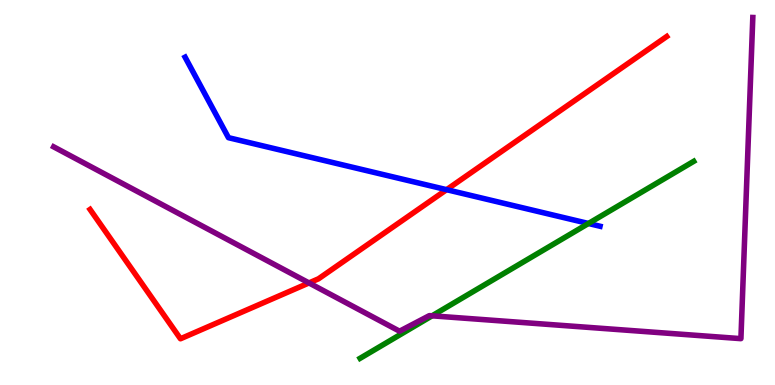[{'lines': ['blue', 'red'], 'intersections': [{'x': 5.76, 'y': 5.07}]}, {'lines': ['green', 'red'], 'intersections': []}, {'lines': ['purple', 'red'], 'intersections': [{'x': 3.99, 'y': 2.65}]}, {'lines': ['blue', 'green'], 'intersections': [{'x': 7.59, 'y': 4.2}]}, {'lines': ['blue', 'purple'], 'intersections': []}, {'lines': ['green', 'purple'], 'intersections': [{'x': 5.58, 'y': 1.8}]}]